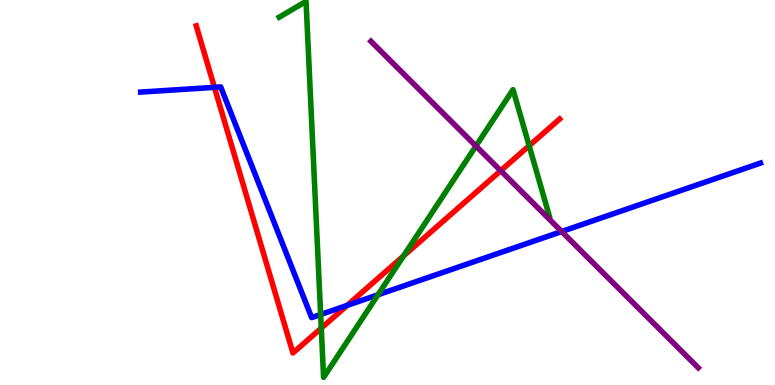[{'lines': ['blue', 'red'], 'intersections': [{'x': 2.77, 'y': 7.73}, {'x': 4.48, 'y': 2.07}]}, {'lines': ['green', 'red'], 'intersections': [{'x': 4.15, 'y': 1.48}, {'x': 5.21, 'y': 3.35}, {'x': 6.83, 'y': 6.21}]}, {'lines': ['purple', 'red'], 'intersections': [{'x': 6.46, 'y': 5.57}]}, {'lines': ['blue', 'green'], 'intersections': [{'x': 4.14, 'y': 1.83}, {'x': 4.88, 'y': 2.34}]}, {'lines': ['blue', 'purple'], 'intersections': [{'x': 7.25, 'y': 3.99}]}, {'lines': ['green', 'purple'], 'intersections': [{'x': 6.14, 'y': 6.21}]}]